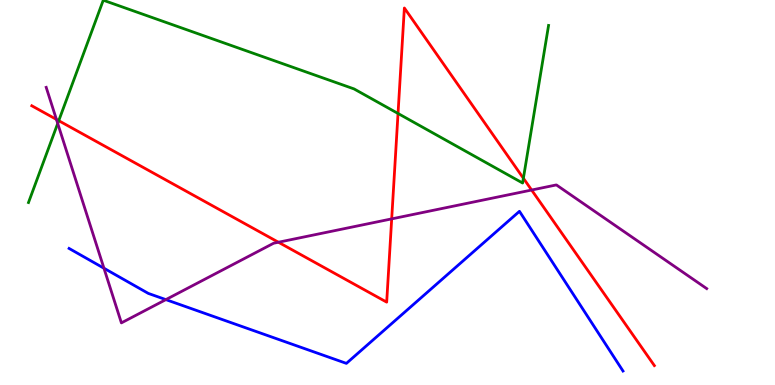[{'lines': ['blue', 'red'], 'intersections': []}, {'lines': ['green', 'red'], 'intersections': [{'x': 0.758, 'y': 6.87}, {'x': 5.14, 'y': 7.05}, {'x': 6.75, 'y': 5.37}]}, {'lines': ['purple', 'red'], 'intersections': [{'x': 0.728, 'y': 6.9}, {'x': 3.59, 'y': 3.71}, {'x': 5.05, 'y': 4.31}, {'x': 6.86, 'y': 5.06}]}, {'lines': ['blue', 'green'], 'intersections': []}, {'lines': ['blue', 'purple'], 'intersections': [{'x': 1.34, 'y': 3.03}, {'x': 2.14, 'y': 2.22}]}, {'lines': ['green', 'purple'], 'intersections': [{'x': 0.745, 'y': 6.79}]}]